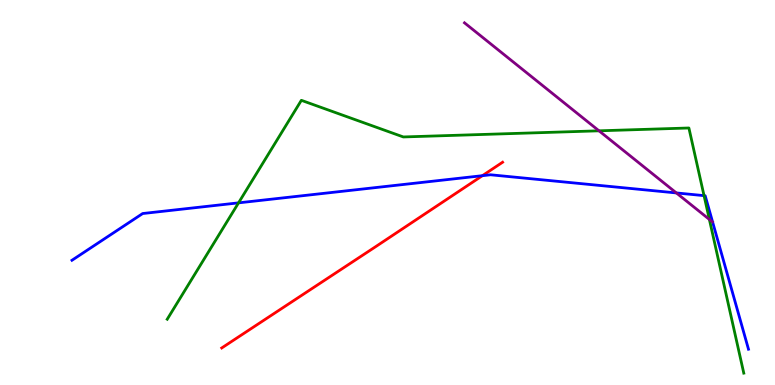[{'lines': ['blue', 'red'], 'intersections': [{'x': 6.22, 'y': 5.44}]}, {'lines': ['green', 'red'], 'intersections': []}, {'lines': ['purple', 'red'], 'intersections': []}, {'lines': ['blue', 'green'], 'intersections': [{'x': 3.08, 'y': 4.73}, {'x': 9.08, 'y': 4.92}]}, {'lines': ['blue', 'purple'], 'intersections': [{'x': 8.73, 'y': 4.99}]}, {'lines': ['green', 'purple'], 'intersections': [{'x': 7.73, 'y': 6.6}, {'x': 9.15, 'y': 4.3}]}]